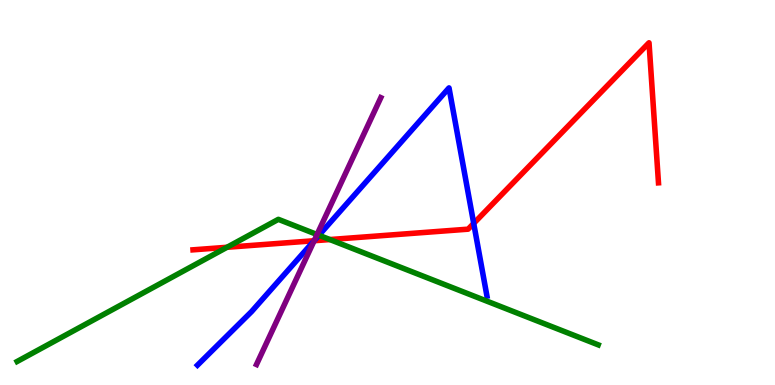[{'lines': ['blue', 'red'], 'intersections': [{'x': 4.05, 'y': 3.75}, {'x': 6.11, 'y': 4.2}]}, {'lines': ['green', 'red'], 'intersections': [{'x': 2.93, 'y': 3.58}, {'x': 4.26, 'y': 3.78}]}, {'lines': ['purple', 'red'], 'intersections': [{'x': 4.05, 'y': 3.75}]}, {'lines': ['blue', 'green'], 'intersections': [{'x': 4.12, 'y': 3.89}]}, {'lines': ['blue', 'purple'], 'intersections': [{'x': 4.05, 'y': 3.75}]}, {'lines': ['green', 'purple'], 'intersections': [{'x': 4.09, 'y': 3.91}]}]